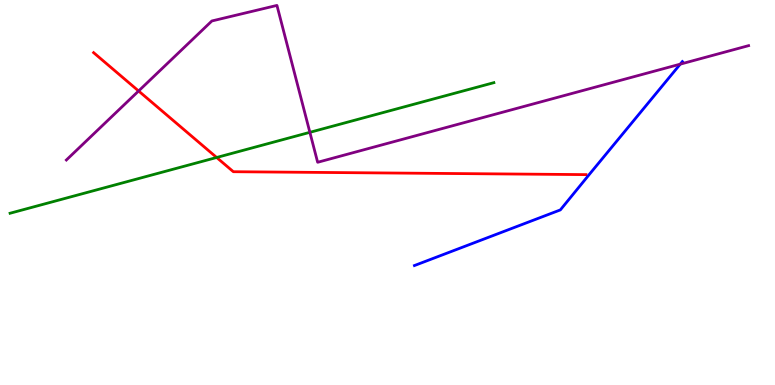[{'lines': ['blue', 'red'], 'intersections': []}, {'lines': ['green', 'red'], 'intersections': [{'x': 2.8, 'y': 5.91}]}, {'lines': ['purple', 'red'], 'intersections': [{'x': 1.79, 'y': 7.64}]}, {'lines': ['blue', 'green'], 'intersections': []}, {'lines': ['blue', 'purple'], 'intersections': [{'x': 8.78, 'y': 8.33}]}, {'lines': ['green', 'purple'], 'intersections': [{'x': 4.0, 'y': 6.56}]}]